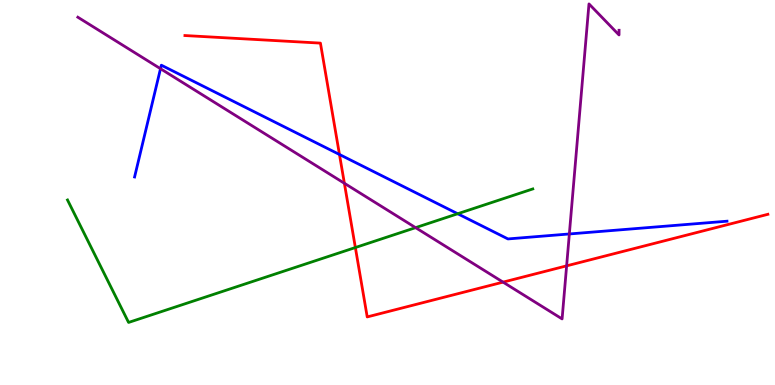[{'lines': ['blue', 'red'], 'intersections': [{'x': 4.38, 'y': 5.99}]}, {'lines': ['green', 'red'], 'intersections': [{'x': 4.59, 'y': 3.57}]}, {'lines': ['purple', 'red'], 'intersections': [{'x': 4.44, 'y': 5.24}, {'x': 6.49, 'y': 2.67}, {'x': 7.31, 'y': 3.09}]}, {'lines': ['blue', 'green'], 'intersections': [{'x': 5.91, 'y': 4.45}]}, {'lines': ['blue', 'purple'], 'intersections': [{'x': 2.07, 'y': 8.22}, {'x': 7.35, 'y': 3.92}]}, {'lines': ['green', 'purple'], 'intersections': [{'x': 5.36, 'y': 4.09}]}]